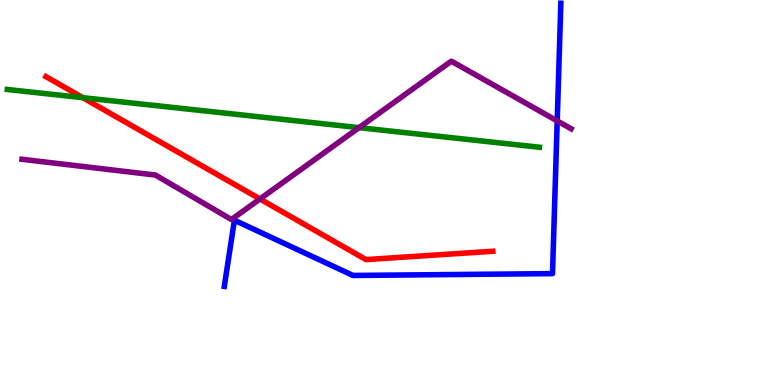[{'lines': ['blue', 'red'], 'intersections': []}, {'lines': ['green', 'red'], 'intersections': [{'x': 1.07, 'y': 7.46}]}, {'lines': ['purple', 'red'], 'intersections': [{'x': 3.35, 'y': 4.83}]}, {'lines': ['blue', 'green'], 'intersections': []}, {'lines': ['blue', 'purple'], 'intersections': [{'x': 7.19, 'y': 6.86}]}, {'lines': ['green', 'purple'], 'intersections': [{'x': 4.63, 'y': 6.68}]}]